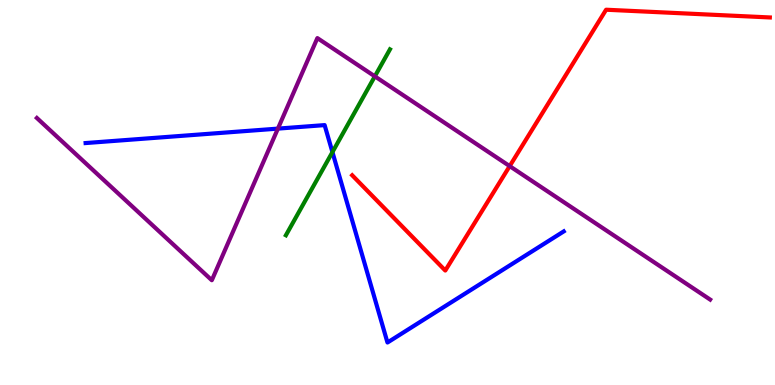[{'lines': ['blue', 'red'], 'intersections': []}, {'lines': ['green', 'red'], 'intersections': []}, {'lines': ['purple', 'red'], 'intersections': [{'x': 6.58, 'y': 5.69}]}, {'lines': ['blue', 'green'], 'intersections': [{'x': 4.29, 'y': 6.05}]}, {'lines': ['blue', 'purple'], 'intersections': [{'x': 3.59, 'y': 6.66}]}, {'lines': ['green', 'purple'], 'intersections': [{'x': 4.84, 'y': 8.02}]}]